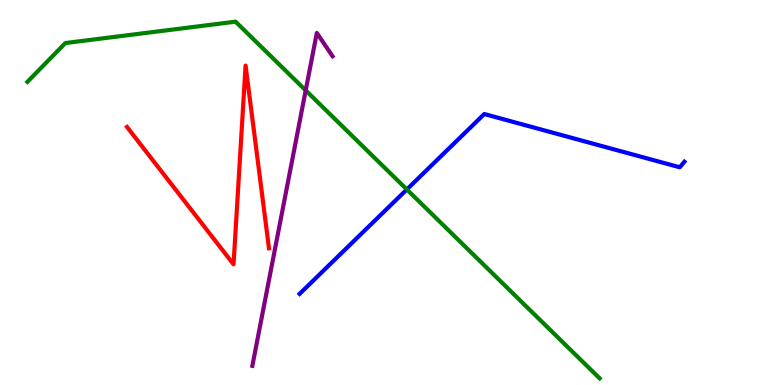[{'lines': ['blue', 'red'], 'intersections': []}, {'lines': ['green', 'red'], 'intersections': []}, {'lines': ['purple', 'red'], 'intersections': []}, {'lines': ['blue', 'green'], 'intersections': [{'x': 5.25, 'y': 5.08}]}, {'lines': ['blue', 'purple'], 'intersections': []}, {'lines': ['green', 'purple'], 'intersections': [{'x': 3.94, 'y': 7.65}]}]